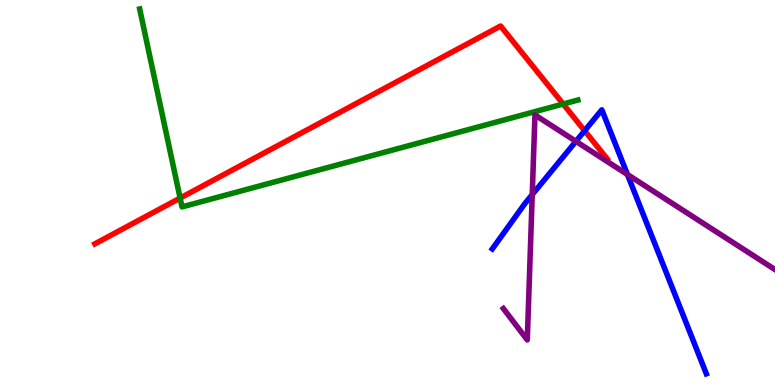[{'lines': ['blue', 'red'], 'intersections': [{'x': 7.54, 'y': 6.6}]}, {'lines': ['green', 'red'], 'intersections': [{'x': 2.32, 'y': 4.85}, {'x': 7.27, 'y': 7.3}]}, {'lines': ['purple', 'red'], 'intersections': []}, {'lines': ['blue', 'green'], 'intersections': []}, {'lines': ['blue', 'purple'], 'intersections': [{'x': 6.87, 'y': 4.95}, {'x': 7.43, 'y': 6.33}, {'x': 8.1, 'y': 5.47}]}, {'lines': ['green', 'purple'], 'intersections': []}]